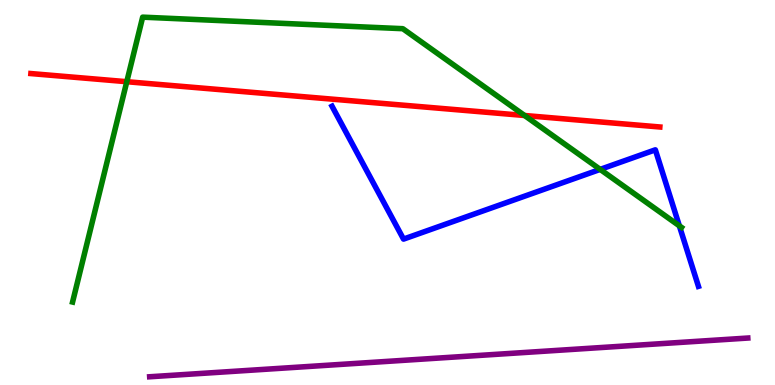[{'lines': ['blue', 'red'], 'intersections': []}, {'lines': ['green', 'red'], 'intersections': [{'x': 1.64, 'y': 7.88}, {'x': 6.77, 'y': 7.0}]}, {'lines': ['purple', 'red'], 'intersections': []}, {'lines': ['blue', 'green'], 'intersections': [{'x': 7.74, 'y': 5.6}, {'x': 8.77, 'y': 4.13}]}, {'lines': ['blue', 'purple'], 'intersections': []}, {'lines': ['green', 'purple'], 'intersections': []}]